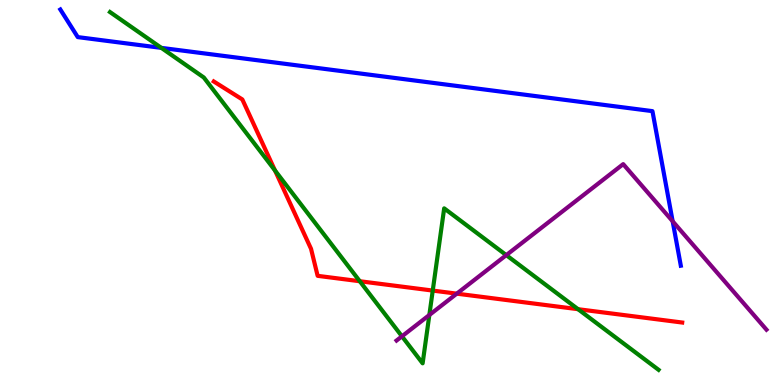[{'lines': ['blue', 'red'], 'intersections': []}, {'lines': ['green', 'red'], 'intersections': [{'x': 3.55, 'y': 5.57}, {'x': 4.64, 'y': 2.7}, {'x': 5.58, 'y': 2.45}, {'x': 7.46, 'y': 1.97}]}, {'lines': ['purple', 'red'], 'intersections': [{'x': 5.89, 'y': 2.37}]}, {'lines': ['blue', 'green'], 'intersections': [{'x': 2.08, 'y': 8.76}]}, {'lines': ['blue', 'purple'], 'intersections': [{'x': 8.68, 'y': 4.25}]}, {'lines': ['green', 'purple'], 'intersections': [{'x': 5.19, 'y': 1.26}, {'x': 5.54, 'y': 1.82}, {'x': 6.53, 'y': 3.37}]}]